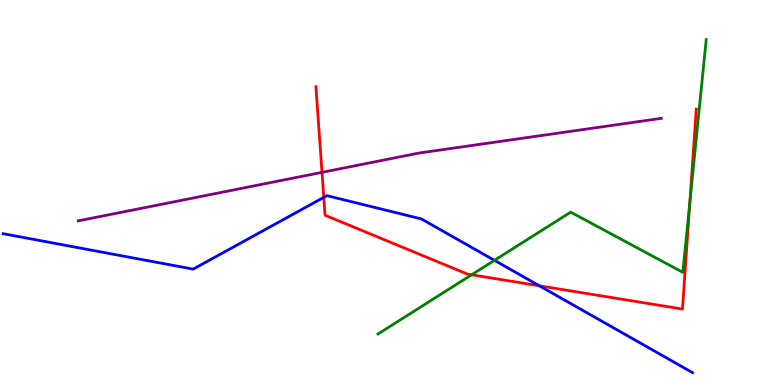[{'lines': ['blue', 'red'], 'intersections': [{'x': 4.18, 'y': 4.87}, {'x': 6.96, 'y': 2.58}]}, {'lines': ['green', 'red'], 'intersections': [{'x': 6.09, 'y': 2.86}, {'x': 8.9, 'y': 4.73}]}, {'lines': ['purple', 'red'], 'intersections': [{'x': 4.15, 'y': 5.52}]}, {'lines': ['blue', 'green'], 'intersections': [{'x': 6.38, 'y': 3.24}]}, {'lines': ['blue', 'purple'], 'intersections': []}, {'lines': ['green', 'purple'], 'intersections': []}]